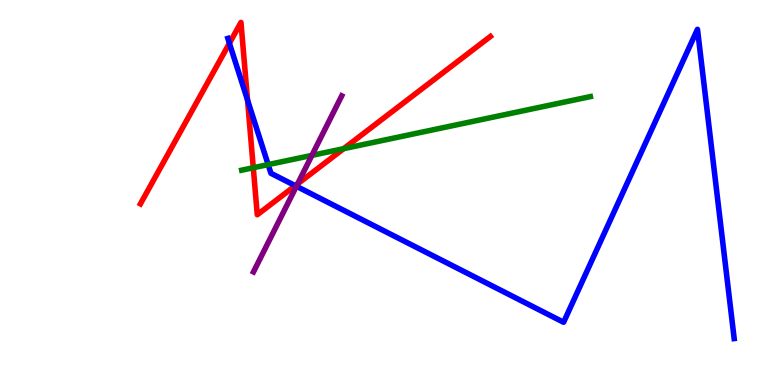[{'lines': ['blue', 'red'], 'intersections': [{'x': 2.96, 'y': 8.88}, {'x': 3.19, 'y': 7.4}, {'x': 3.81, 'y': 5.18}]}, {'lines': ['green', 'red'], 'intersections': [{'x': 3.27, 'y': 5.64}, {'x': 4.43, 'y': 6.14}]}, {'lines': ['purple', 'red'], 'intersections': [{'x': 3.84, 'y': 5.22}]}, {'lines': ['blue', 'green'], 'intersections': [{'x': 3.46, 'y': 5.72}]}, {'lines': ['blue', 'purple'], 'intersections': [{'x': 3.82, 'y': 5.16}]}, {'lines': ['green', 'purple'], 'intersections': [{'x': 4.02, 'y': 5.96}]}]